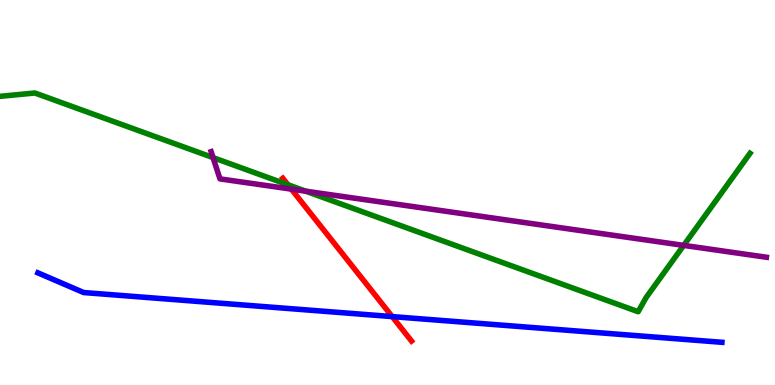[{'lines': ['blue', 'red'], 'intersections': [{'x': 5.06, 'y': 1.78}]}, {'lines': ['green', 'red'], 'intersections': [{'x': 3.71, 'y': 5.2}]}, {'lines': ['purple', 'red'], 'intersections': [{'x': 3.76, 'y': 5.09}]}, {'lines': ['blue', 'green'], 'intersections': []}, {'lines': ['blue', 'purple'], 'intersections': []}, {'lines': ['green', 'purple'], 'intersections': [{'x': 2.75, 'y': 5.91}, {'x': 3.94, 'y': 5.03}, {'x': 8.82, 'y': 3.63}]}]